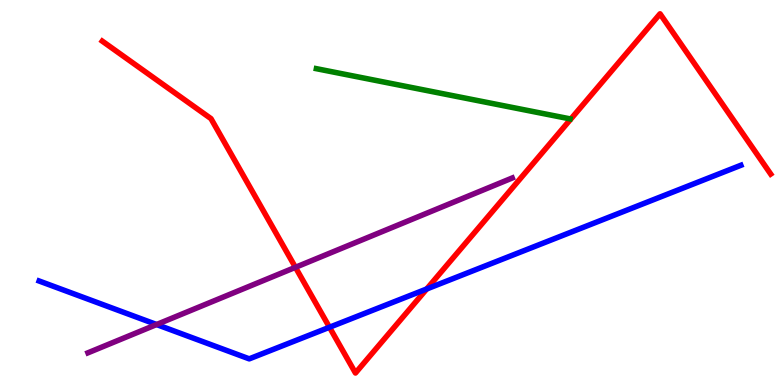[{'lines': ['blue', 'red'], 'intersections': [{'x': 4.25, 'y': 1.5}, {'x': 5.51, 'y': 2.49}]}, {'lines': ['green', 'red'], 'intersections': []}, {'lines': ['purple', 'red'], 'intersections': [{'x': 3.81, 'y': 3.06}]}, {'lines': ['blue', 'green'], 'intersections': []}, {'lines': ['blue', 'purple'], 'intersections': [{'x': 2.02, 'y': 1.57}]}, {'lines': ['green', 'purple'], 'intersections': []}]